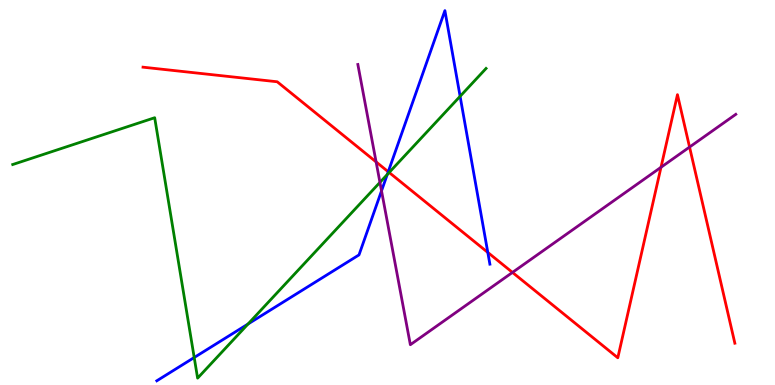[{'lines': ['blue', 'red'], 'intersections': [{'x': 5.01, 'y': 5.54}, {'x': 6.29, 'y': 3.44}]}, {'lines': ['green', 'red'], 'intersections': [{'x': 5.02, 'y': 5.52}]}, {'lines': ['purple', 'red'], 'intersections': [{'x': 4.85, 'y': 5.79}, {'x': 6.61, 'y': 2.92}, {'x': 8.53, 'y': 5.65}, {'x': 8.9, 'y': 6.18}]}, {'lines': ['blue', 'green'], 'intersections': [{'x': 2.51, 'y': 0.714}, {'x': 3.2, 'y': 1.58}, {'x': 5.0, 'y': 5.47}, {'x': 5.94, 'y': 7.5}]}, {'lines': ['blue', 'purple'], 'intersections': [{'x': 4.92, 'y': 5.04}]}, {'lines': ['green', 'purple'], 'intersections': [{'x': 4.9, 'y': 5.26}]}]